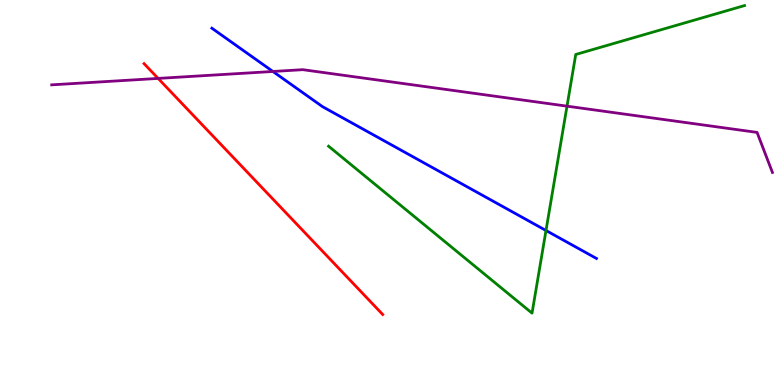[{'lines': ['blue', 'red'], 'intersections': []}, {'lines': ['green', 'red'], 'intersections': []}, {'lines': ['purple', 'red'], 'intersections': [{'x': 2.04, 'y': 7.96}]}, {'lines': ['blue', 'green'], 'intersections': [{'x': 7.05, 'y': 4.01}]}, {'lines': ['blue', 'purple'], 'intersections': [{'x': 3.52, 'y': 8.14}]}, {'lines': ['green', 'purple'], 'intersections': [{'x': 7.32, 'y': 7.24}]}]